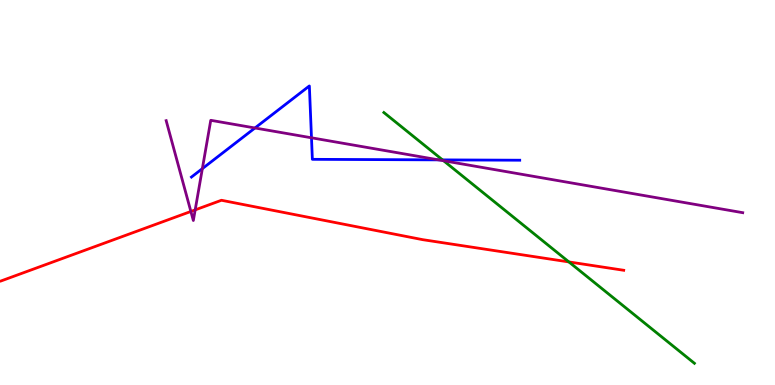[{'lines': ['blue', 'red'], 'intersections': []}, {'lines': ['green', 'red'], 'intersections': [{'x': 7.34, 'y': 3.2}]}, {'lines': ['purple', 'red'], 'intersections': [{'x': 2.46, 'y': 4.51}, {'x': 2.52, 'y': 4.55}]}, {'lines': ['blue', 'green'], 'intersections': [{'x': 5.71, 'y': 5.85}]}, {'lines': ['blue', 'purple'], 'intersections': [{'x': 2.61, 'y': 5.62}, {'x': 3.29, 'y': 6.68}, {'x': 4.02, 'y': 6.42}, {'x': 5.66, 'y': 5.85}]}, {'lines': ['green', 'purple'], 'intersections': [{'x': 5.72, 'y': 5.83}]}]